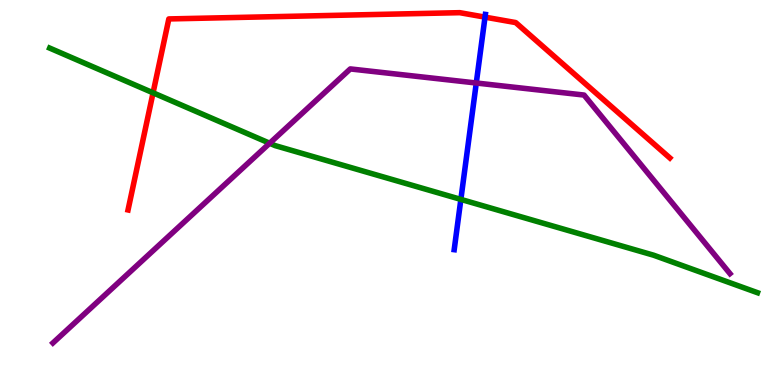[{'lines': ['blue', 'red'], 'intersections': [{'x': 6.26, 'y': 9.55}]}, {'lines': ['green', 'red'], 'intersections': [{'x': 1.97, 'y': 7.59}]}, {'lines': ['purple', 'red'], 'intersections': []}, {'lines': ['blue', 'green'], 'intersections': [{'x': 5.95, 'y': 4.82}]}, {'lines': ['blue', 'purple'], 'intersections': [{'x': 6.15, 'y': 7.84}]}, {'lines': ['green', 'purple'], 'intersections': [{'x': 3.48, 'y': 6.28}]}]